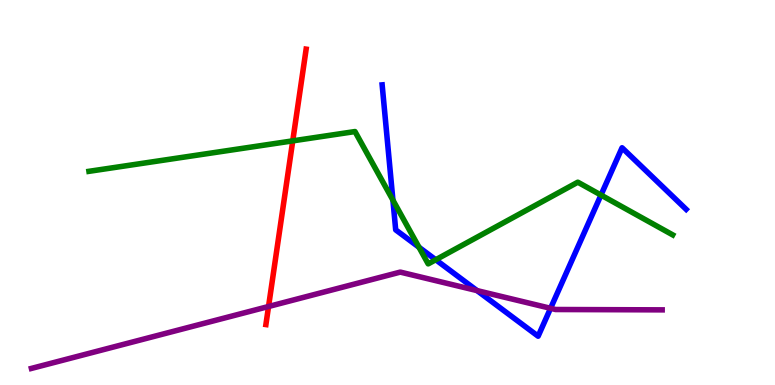[{'lines': ['blue', 'red'], 'intersections': []}, {'lines': ['green', 'red'], 'intersections': [{'x': 3.78, 'y': 6.34}]}, {'lines': ['purple', 'red'], 'intersections': [{'x': 3.47, 'y': 2.04}]}, {'lines': ['blue', 'green'], 'intersections': [{'x': 5.07, 'y': 4.8}, {'x': 5.41, 'y': 3.58}, {'x': 5.62, 'y': 3.25}, {'x': 7.75, 'y': 4.93}]}, {'lines': ['blue', 'purple'], 'intersections': [{'x': 6.16, 'y': 2.45}, {'x': 7.1, 'y': 1.99}]}, {'lines': ['green', 'purple'], 'intersections': []}]